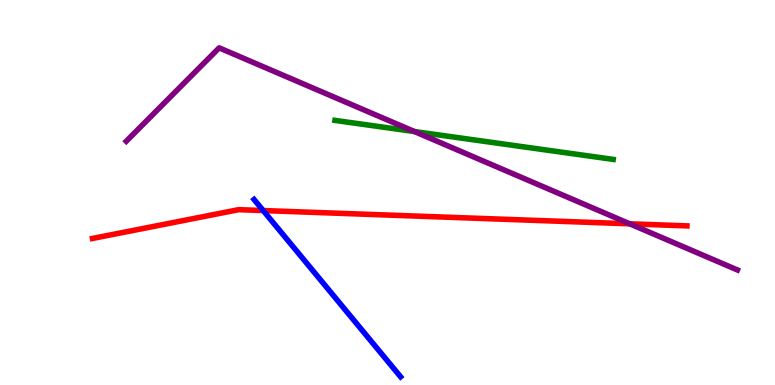[{'lines': ['blue', 'red'], 'intersections': [{'x': 3.4, 'y': 4.53}]}, {'lines': ['green', 'red'], 'intersections': []}, {'lines': ['purple', 'red'], 'intersections': [{'x': 8.13, 'y': 4.19}]}, {'lines': ['blue', 'green'], 'intersections': []}, {'lines': ['blue', 'purple'], 'intersections': []}, {'lines': ['green', 'purple'], 'intersections': [{'x': 5.35, 'y': 6.58}]}]